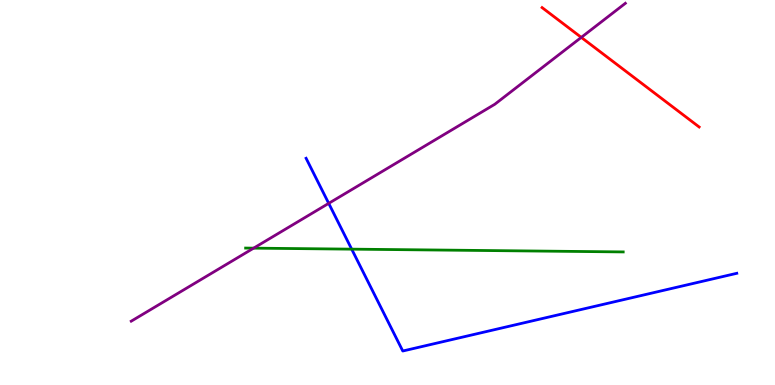[{'lines': ['blue', 'red'], 'intersections': []}, {'lines': ['green', 'red'], 'intersections': []}, {'lines': ['purple', 'red'], 'intersections': [{'x': 7.5, 'y': 9.03}]}, {'lines': ['blue', 'green'], 'intersections': [{'x': 4.54, 'y': 3.53}]}, {'lines': ['blue', 'purple'], 'intersections': [{'x': 4.24, 'y': 4.72}]}, {'lines': ['green', 'purple'], 'intersections': [{'x': 3.27, 'y': 3.55}]}]